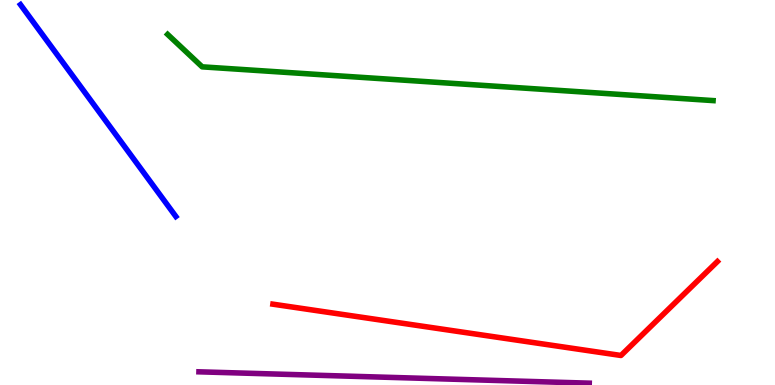[{'lines': ['blue', 'red'], 'intersections': []}, {'lines': ['green', 'red'], 'intersections': []}, {'lines': ['purple', 'red'], 'intersections': []}, {'lines': ['blue', 'green'], 'intersections': []}, {'lines': ['blue', 'purple'], 'intersections': []}, {'lines': ['green', 'purple'], 'intersections': []}]